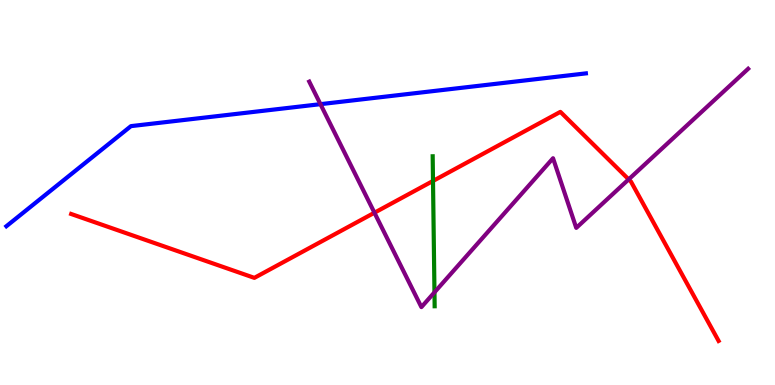[{'lines': ['blue', 'red'], 'intersections': []}, {'lines': ['green', 'red'], 'intersections': [{'x': 5.59, 'y': 5.3}]}, {'lines': ['purple', 'red'], 'intersections': [{'x': 4.83, 'y': 4.47}, {'x': 8.11, 'y': 5.34}]}, {'lines': ['blue', 'green'], 'intersections': []}, {'lines': ['blue', 'purple'], 'intersections': [{'x': 4.13, 'y': 7.29}]}, {'lines': ['green', 'purple'], 'intersections': [{'x': 5.61, 'y': 2.41}]}]